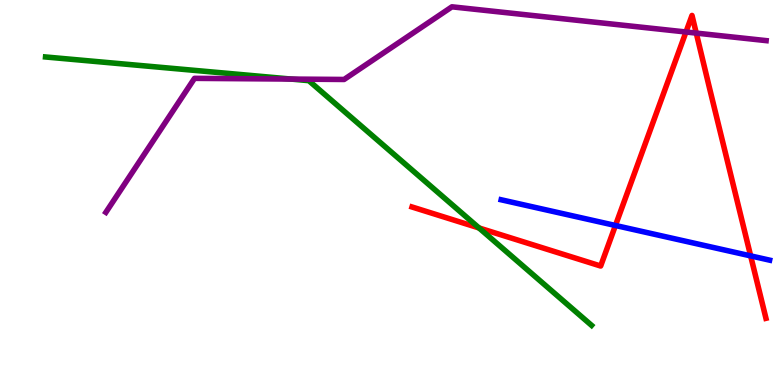[{'lines': ['blue', 'red'], 'intersections': [{'x': 7.94, 'y': 4.14}, {'x': 9.69, 'y': 3.35}]}, {'lines': ['green', 'red'], 'intersections': [{'x': 6.18, 'y': 4.08}]}, {'lines': ['purple', 'red'], 'intersections': [{'x': 8.85, 'y': 9.17}, {'x': 8.98, 'y': 9.14}]}, {'lines': ['blue', 'green'], 'intersections': []}, {'lines': ['blue', 'purple'], 'intersections': []}, {'lines': ['green', 'purple'], 'intersections': [{'x': 3.76, 'y': 7.95}]}]